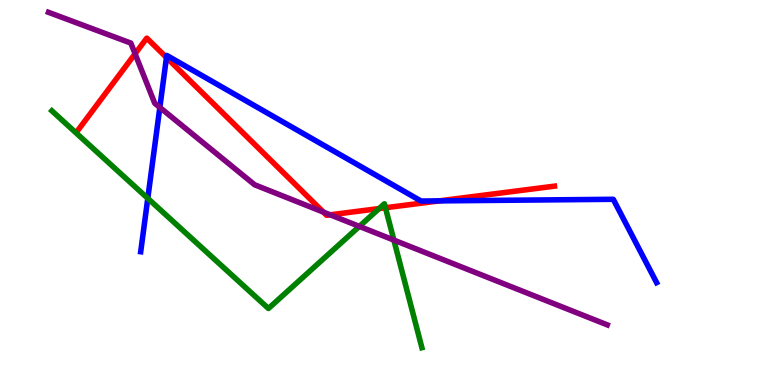[{'lines': ['blue', 'red'], 'intersections': [{'x': 2.15, 'y': 8.51}, {'x': 5.67, 'y': 4.78}]}, {'lines': ['green', 'red'], 'intersections': [{'x': 4.89, 'y': 4.58}, {'x': 4.97, 'y': 4.6}]}, {'lines': ['purple', 'red'], 'intersections': [{'x': 1.74, 'y': 8.6}, {'x': 4.17, 'y': 4.49}, {'x': 4.26, 'y': 4.42}]}, {'lines': ['blue', 'green'], 'intersections': [{'x': 1.91, 'y': 4.85}]}, {'lines': ['blue', 'purple'], 'intersections': [{'x': 2.06, 'y': 7.21}]}, {'lines': ['green', 'purple'], 'intersections': [{'x': 4.64, 'y': 4.12}, {'x': 5.08, 'y': 3.76}]}]